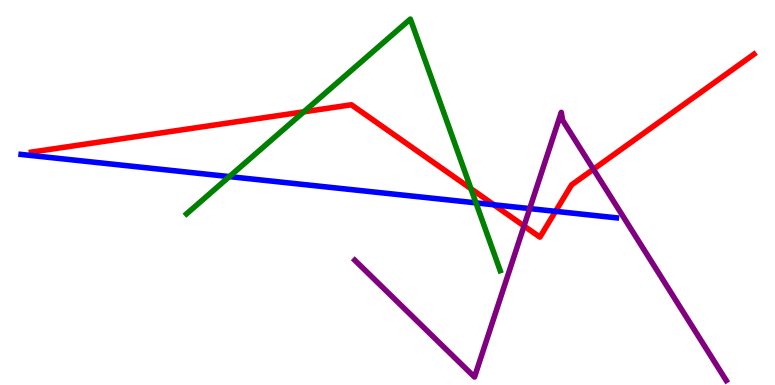[{'lines': ['blue', 'red'], 'intersections': [{'x': 6.37, 'y': 4.68}, {'x': 7.17, 'y': 4.51}]}, {'lines': ['green', 'red'], 'intersections': [{'x': 3.92, 'y': 7.1}, {'x': 6.08, 'y': 5.1}]}, {'lines': ['purple', 'red'], 'intersections': [{'x': 6.76, 'y': 4.13}, {'x': 7.66, 'y': 5.6}]}, {'lines': ['blue', 'green'], 'intersections': [{'x': 2.96, 'y': 5.41}, {'x': 6.14, 'y': 4.73}]}, {'lines': ['blue', 'purple'], 'intersections': [{'x': 6.84, 'y': 4.58}]}, {'lines': ['green', 'purple'], 'intersections': []}]